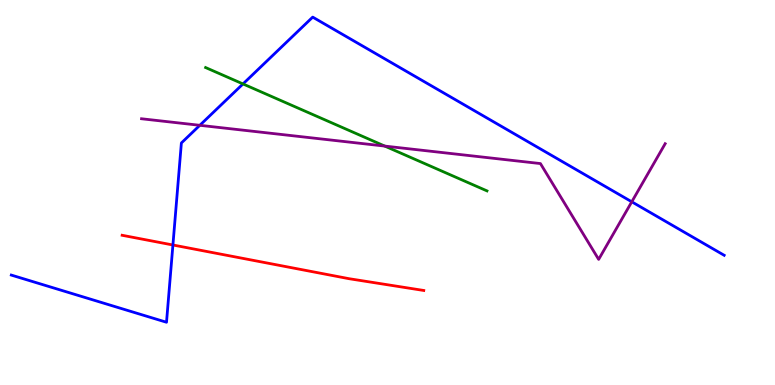[{'lines': ['blue', 'red'], 'intersections': [{'x': 2.23, 'y': 3.64}]}, {'lines': ['green', 'red'], 'intersections': []}, {'lines': ['purple', 'red'], 'intersections': []}, {'lines': ['blue', 'green'], 'intersections': [{'x': 3.14, 'y': 7.82}]}, {'lines': ['blue', 'purple'], 'intersections': [{'x': 2.58, 'y': 6.75}, {'x': 8.15, 'y': 4.76}]}, {'lines': ['green', 'purple'], 'intersections': [{'x': 4.96, 'y': 6.21}]}]